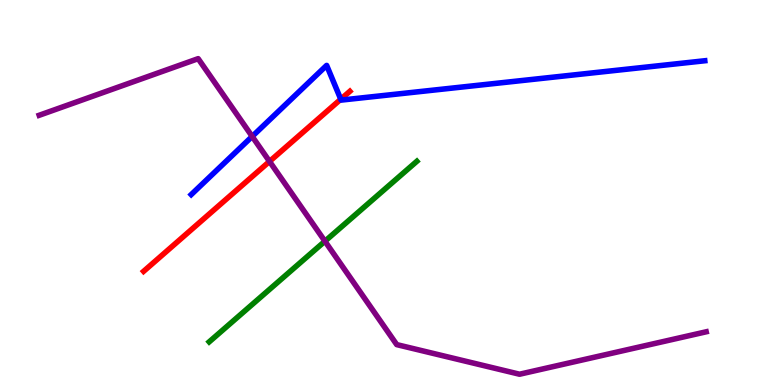[{'lines': ['blue', 'red'], 'intersections': [{'x': 4.4, 'y': 7.42}]}, {'lines': ['green', 'red'], 'intersections': []}, {'lines': ['purple', 'red'], 'intersections': [{'x': 3.48, 'y': 5.81}]}, {'lines': ['blue', 'green'], 'intersections': []}, {'lines': ['blue', 'purple'], 'intersections': [{'x': 3.25, 'y': 6.46}]}, {'lines': ['green', 'purple'], 'intersections': [{'x': 4.19, 'y': 3.73}]}]